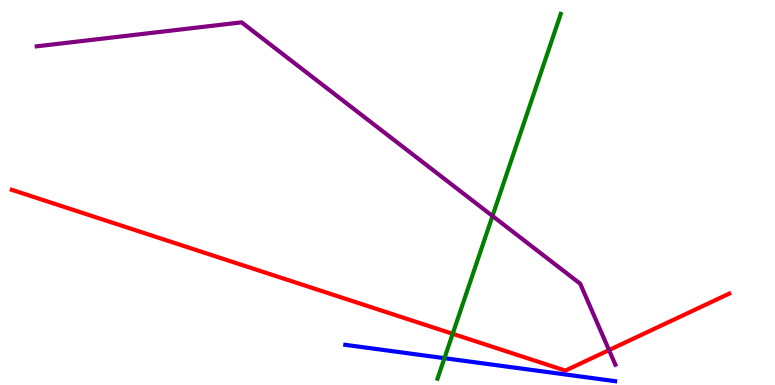[{'lines': ['blue', 'red'], 'intersections': []}, {'lines': ['green', 'red'], 'intersections': [{'x': 5.84, 'y': 1.33}]}, {'lines': ['purple', 'red'], 'intersections': [{'x': 7.86, 'y': 0.906}]}, {'lines': ['blue', 'green'], 'intersections': [{'x': 5.73, 'y': 0.697}]}, {'lines': ['blue', 'purple'], 'intersections': []}, {'lines': ['green', 'purple'], 'intersections': [{'x': 6.35, 'y': 4.39}]}]